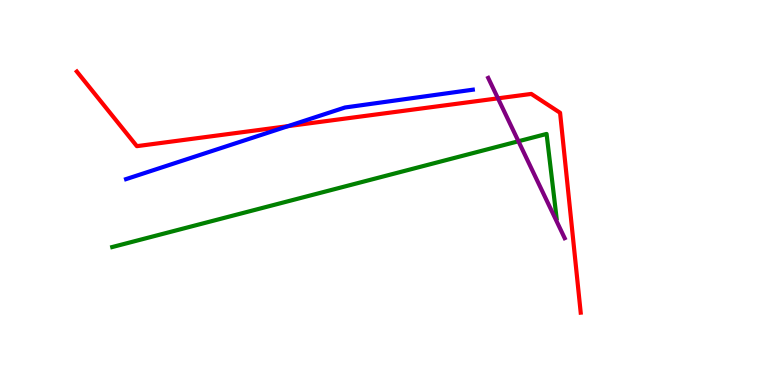[{'lines': ['blue', 'red'], 'intersections': [{'x': 3.72, 'y': 6.72}]}, {'lines': ['green', 'red'], 'intersections': []}, {'lines': ['purple', 'red'], 'intersections': [{'x': 6.43, 'y': 7.45}]}, {'lines': ['blue', 'green'], 'intersections': []}, {'lines': ['blue', 'purple'], 'intersections': []}, {'lines': ['green', 'purple'], 'intersections': [{'x': 6.69, 'y': 6.33}]}]